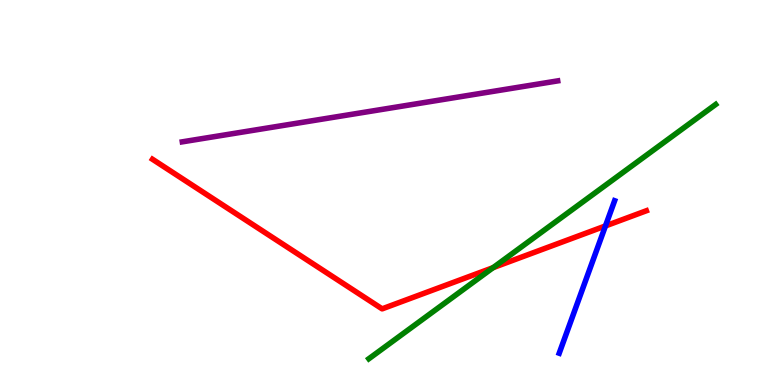[{'lines': ['blue', 'red'], 'intersections': [{'x': 7.81, 'y': 4.13}]}, {'lines': ['green', 'red'], 'intersections': [{'x': 6.36, 'y': 3.05}]}, {'lines': ['purple', 'red'], 'intersections': []}, {'lines': ['blue', 'green'], 'intersections': []}, {'lines': ['blue', 'purple'], 'intersections': []}, {'lines': ['green', 'purple'], 'intersections': []}]